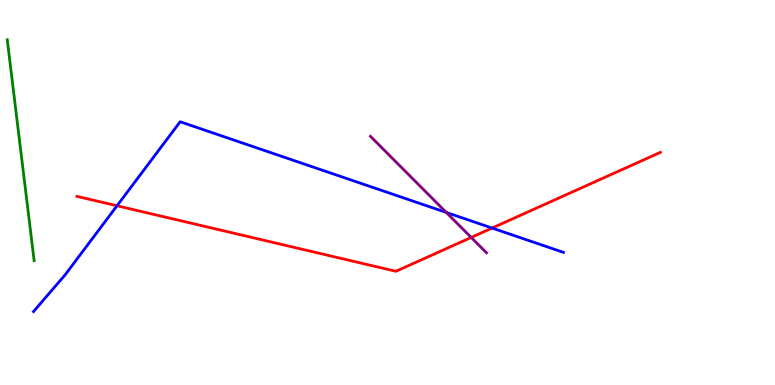[{'lines': ['blue', 'red'], 'intersections': [{'x': 1.51, 'y': 4.66}, {'x': 6.35, 'y': 4.08}]}, {'lines': ['green', 'red'], 'intersections': []}, {'lines': ['purple', 'red'], 'intersections': [{'x': 6.08, 'y': 3.83}]}, {'lines': ['blue', 'green'], 'intersections': []}, {'lines': ['blue', 'purple'], 'intersections': [{'x': 5.76, 'y': 4.48}]}, {'lines': ['green', 'purple'], 'intersections': []}]